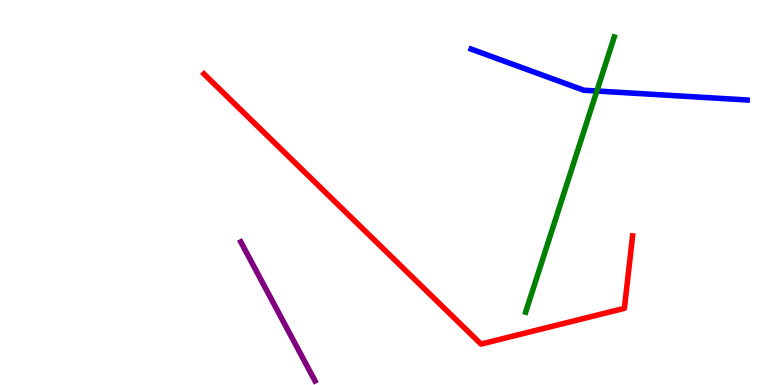[{'lines': ['blue', 'red'], 'intersections': []}, {'lines': ['green', 'red'], 'intersections': []}, {'lines': ['purple', 'red'], 'intersections': []}, {'lines': ['blue', 'green'], 'intersections': [{'x': 7.7, 'y': 7.64}]}, {'lines': ['blue', 'purple'], 'intersections': []}, {'lines': ['green', 'purple'], 'intersections': []}]